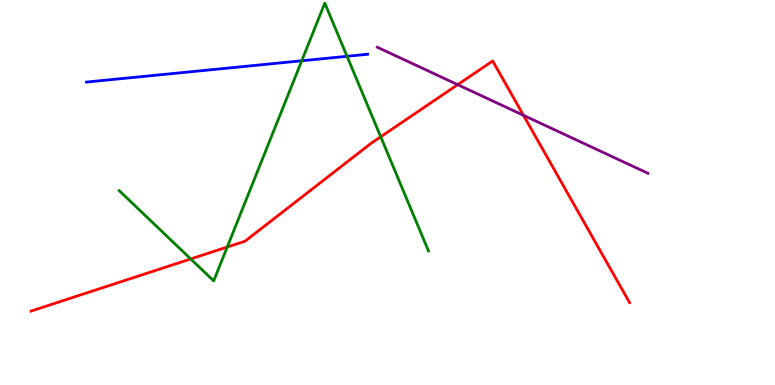[{'lines': ['blue', 'red'], 'intersections': []}, {'lines': ['green', 'red'], 'intersections': [{'x': 2.46, 'y': 3.27}, {'x': 2.93, 'y': 3.58}, {'x': 4.91, 'y': 6.45}]}, {'lines': ['purple', 'red'], 'intersections': [{'x': 5.91, 'y': 7.8}, {'x': 6.75, 'y': 7.01}]}, {'lines': ['blue', 'green'], 'intersections': [{'x': 3.89, 'y': 8.42}, {'x': 4.48, 'y': 8.54}]}, {'lines': ['blue', 'purple'], 'intersections': []}, {'lines': ['green', 'purple'], 'intersections': []}]